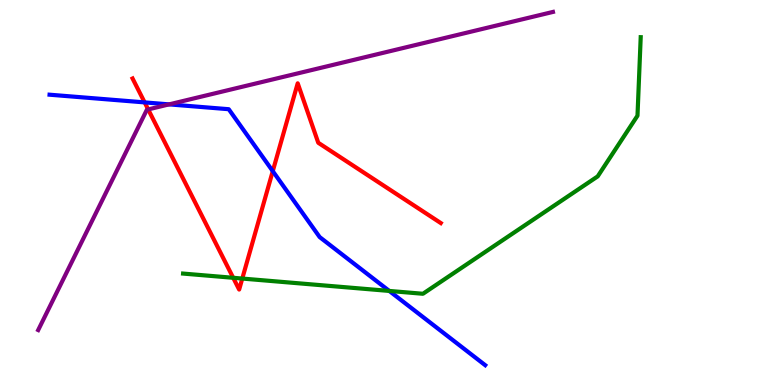[{'lines': ['blue', 'red'], 'intersections': [{'x': 1.87, 'y': 7.34}, {'x': 3.52, 'y': 5.55}]}, {'lines': ['green', 'red'], 'intersections': [{'x': 3.01, 'y': 2.78}, {'x': 3.13, 'y': 2.76}]}, {'lines': ['purple', 'red'], 'intersections': [{'x': 1.91, 'y': 7.16}]}, {'lines': ['blue', 'green'], 'intersections': [{'x': 5.02, 'y': 2.44}]}, {'lines': ['blue', 'purple'], 'intersections': [{'x': 2.18, 'y': 7.29}]}, {'lines': ['green', 'purple'], 'intersections': []}]